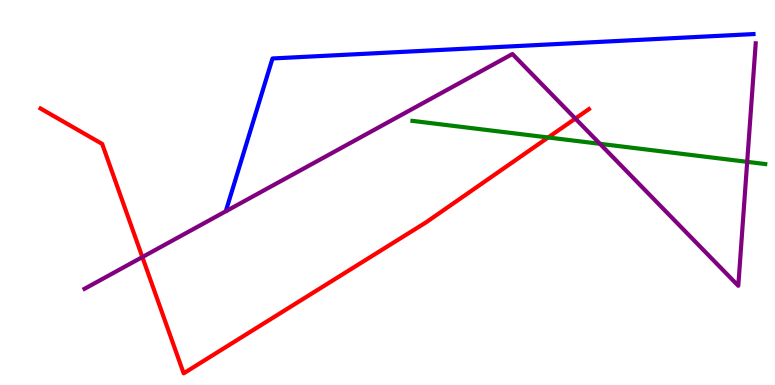[{'lines': ['blue', 'red'], 'intersections': []}, {'lines': ['green', 'red'], 'intersections': [{'x': 7.07, 'y': 6.43}]}, {'lines': ['purple', 'red'], 'intersections': [{'x': 1.84, 'y': 3.32}, {'x': 7.42, 'y': 6.92}]}, {'lines': ['blue', 'green'], 'intersections': []}, {'lines': ['blue', 'purple'], 'intersections': []}, {'lines': ['green', 'purple'], 'intersections': [{'x': 7.74, 'y': 6.26}, {'x': 9.64, 'y': 5.8}]}]